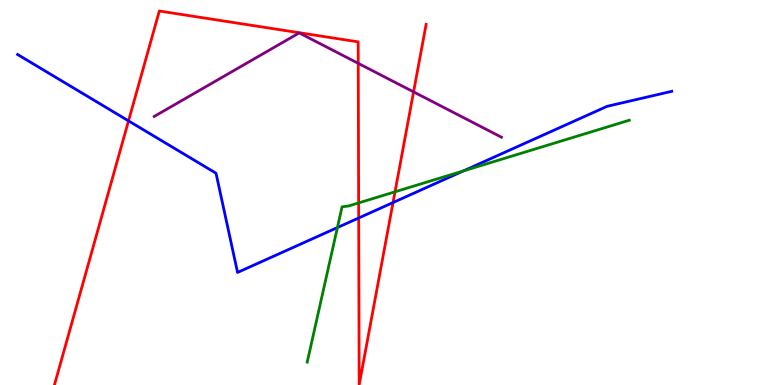[{'lines': ['blue', 'red'], 'intersections': [{'x': 1.66, 'y': 6.86}, {'x': 4.63, 'y': 4.34}, {'x': 5.07, 'y': 4.74}]}, {'lines': ['green', 'red'], 'intersections': [{'x': 4.63, 'y': 4.73}, {'x': 5.1, 'y': 5.02}]}, {'lines': ['purple', 'red'], 'intersections': [{'x': 4.62, 'y': 8.35}, {'x': 5.34, 'y': 7.61}]}, {'lines': ['blue', 'green'], 'intersections': [{'x': 4.35, 'y': 4.09}, {'x': 5.98, 'y': 5.56}]}, {'lines': ['blue', 'purple'], 'intersections': []}, {'lines': ['green', 'purple'], 'intersections': []}]